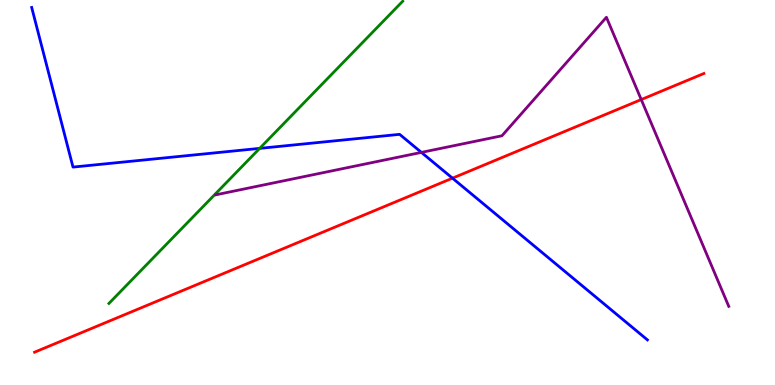[{'lines': ['blue', 'red'], 'intersections': [{'x': 5.84, 'y': 5.37}]}, {'lines': ['green', 'red'], 'intersections': []}, {'lines': ['purple', 'red'], 'intersections': [{'x': 8.27, 'y': 7.41}]}, {'lines': ['blue', 'green'], 'intersections': [{'x': 3.35, 'y': 6.15}]}, {'lines': ['blue', 'purple'], 'intersections': [{'x': 5.44, 'y': 6.04}]}, {'lines': ['green', 'purple'], 'intersections': []}]